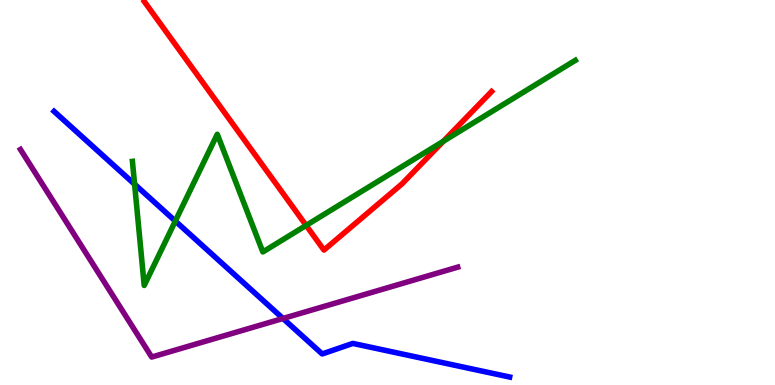[{'lines': ['blue', 'red'], 'intersections': []}, {'lines': ['green', 'red'], 'intersections': [{'x': 3.95, 'y': 4.15}, {'x': 5.72, 'y': 6.33}]}, {'lines': ['purple', 'red'], 'intersections': []}, {'lines': ['blue', 'green'], 'intersections': [{'x': 1.74, 'y': 5.22}, {'x': 2.26, 'y': 4.26}]}, {'lines': ['blue', 'purple'], 'intersections': [{'x': 3.65, 'y': 1.73}]}, {'lines': ['green', 'purple'], 'intersections': []}]